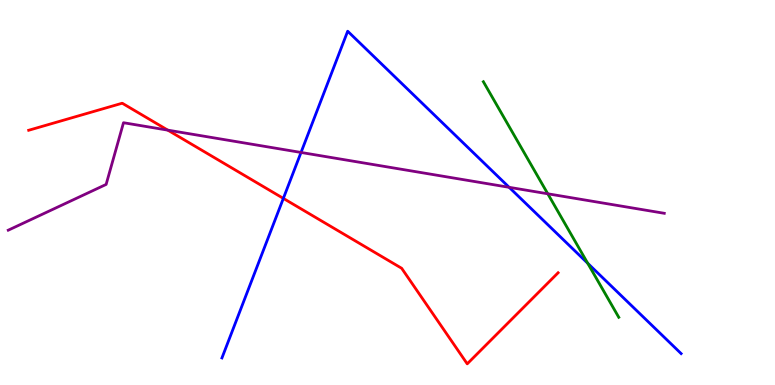[{'lines': ['blue', 'red'], 'intersections': [{'x': 3.66, 'y': 4.85}]}, {'lines': ['green', 'red'], 'intersections': []}, {'lines': ['purple', 'red'], 'intersections': [{'x': 2.17, 'y': 6.62}]}, {'lines': ['blue', 'green'], 'intersections': [{'x': 7.58, 'y': 3.16}]}, {'lines': ['blue', 'purple'], 'intersections': [{'x': 3.88, 'y': 6.04}, {'x': 6.57, 'y': 5.13}]}, {'lines': ['green', 'purple'], 'intersections': [{'x': 7.07, 'y': 4.97}]}]